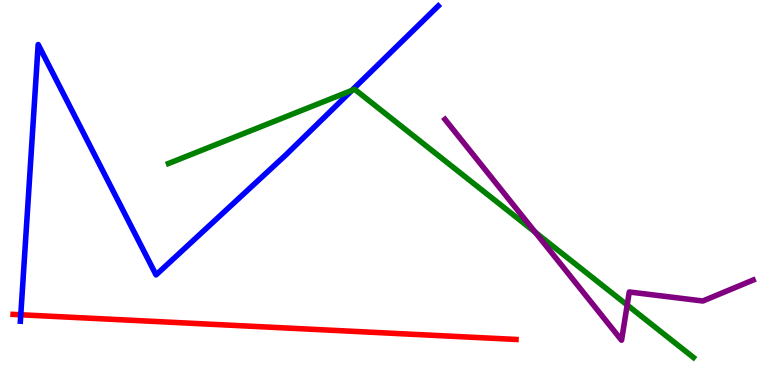[{'lines': ['blue', 'red'], 'intersections': [{'x': 0.268, 'y': 1.82}]}, {'lines': ['green', 'red'], 'intersections': []}, {'lines': ['purple', 'red'], 'intersections': []}, {'lines': ['blue', 'green'], 'intersections': [{'x': 4.54, 'y': 7.65}]}, {'lines': ['blue', 'purple'], 'intersections': []}, {'lines': ['green', 'purple'], 'intersections': [{'x': 6.91, 'y': 3.97}, {'x': 8.09, 'y': 2.08}]}]